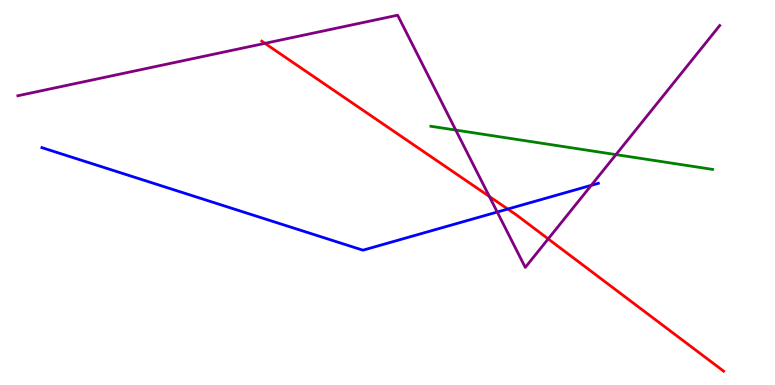[{'lines': ['blue', 'red'], 'intersections': [{'x': 6.55, 'y': 4.57}]}, {'lines': ['green', 'red'], 'intersections': []}, {'lines': ['purple', 'red'], 'intersections': [{'x': 3.42, 'y': 8.87}, {'x': 6.31, 'y': 4.9}, {'x': 7.07, 'y': 3.8}]}, {'lines': ['blue', 'green'], 'intersections': []}, {'lines': ['blue', 'purple'], 'intersections': [{'x': 6.42, 'y': 4.49}, {'x': 7.63, 'y': 5.19}]}, {'lines': ['green', 'purple'], 'intersections': [{'x': 5.88, 'y': 6.62}, {'x': 7.95, 'y': 5.98}]}]